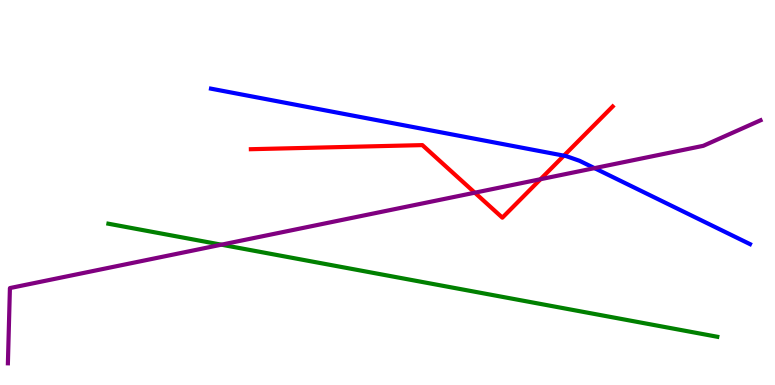[{'lines': ['blue', 'red'], 'intersections': [{'x': 7.28, 'y': 5.96}]}, {'lines': ['green', 'red'], 'intersections': []}, {'lines': ['purple', 'red'], 'intersections': [{'x': 6.13, 'y': 5.0}, {'x': 6.97, 'y': 5.35}]}, {'lines': ['blue', 'green'], 'intersections': []}, {'lines': ['blue', 'purple'], 'intersections': [{'x': 7.67, 'y': 5.63}]}, {'lines': ['green', 'purple'], 'intersections': [{'x': 2.86, 'y': 3.64}]}]